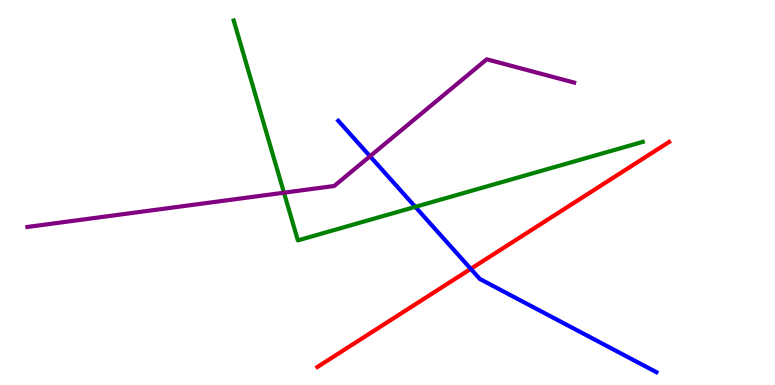[{'lines': ['blue', 'red'], 'intersections': [{'x': 6.07, 'y': 3.02}]}, {'lines': ['green', 'red'], 'intersections': []}, {'lines': ['purple', 'red'], 'intersections': []}, {'lines': ['blue', 'green'], 'intersections': [{'x': 5.36, 'y': 4.63}]}, {'lines': ['blue', 'purple'], 'intersections': [{'x': 4.77, 'y': 5.94}]}, {'lines': ['green', 'purple'], 'intersections': [{'x': 3.66, 'y': 5.0}]}]